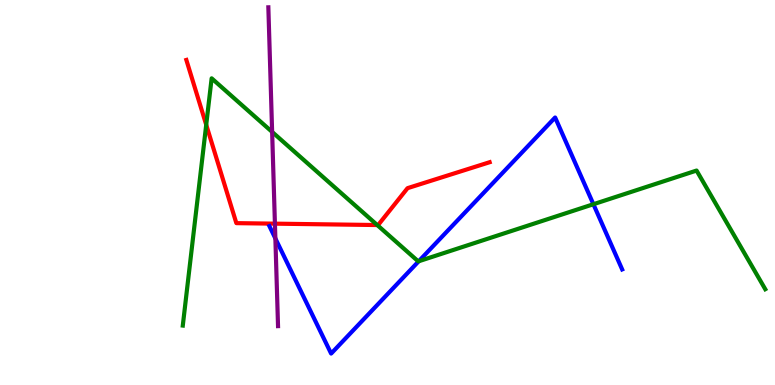[{'lines': ['blue', 'red'], 'intersections': []}, {'lines': ['green', 'red'], 'intersections': [{'x': 2.66, 'y': 6.76}, {'x': 4.87, 'y': 4.15}]}, {'lines': ['purple', 'red'], 'intersections': [{'x': 3.55, 'y': 4.19}]}, {'lines': ['blue', 'green'], 'intersections': [{'x': 5.4, 'y': 3.21}, {'x': 7.66, 'y': 4.7}]}, {'lines': ['blue', 'purple'], 'intersections': [{'x': 3.55, 'y': 3.81}]}, {'lines': ['green', 'purple'], 'intersections': [{'x': 3.51, 'y': 6.57}]}]